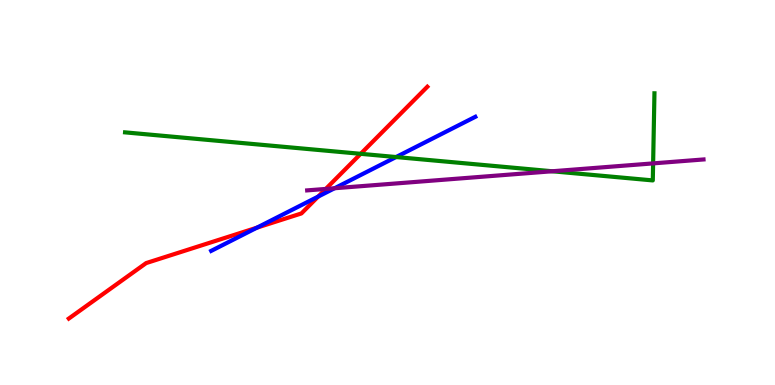[{'lines': ['blue', 'red'], 'intersections': [{'x': 3.32, 'y': 4.09}, {'x': 4.11, 'y': 4.89}]}, {'lines': ['green', 'red'], 'intersections': [{'x': 4.65, 'y': 6.0}]}, {'lines': ['purple', 'red'], 'intersections': [{'x': 4.2, 'y': 5.09}]}, {'lines': ['blue', 'green'], 'intersections': [{'x': 5.11, 'y': 5.92}]}, {'lines': ['blue', 'purple'], 'intersections': [{'x': 4.32, 'y': 5.11}]}, {'lines': ['green', 'purple'], 'intersections': [{'x': 7.13, 'y': 5.55}, {'x': 8.43, 'y': 5.76}]}]